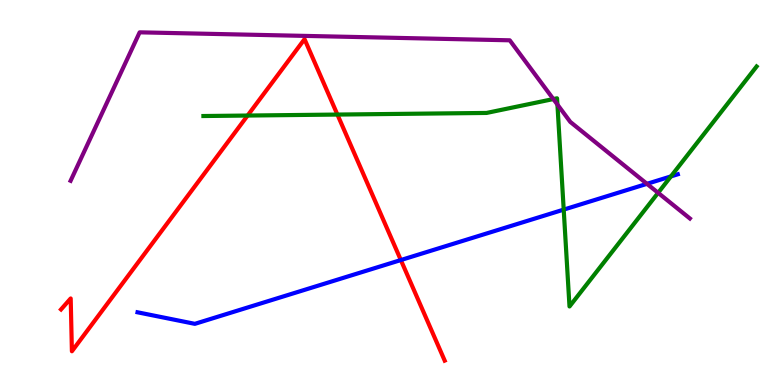[{'lines': ['blue', 'red'], 'intersections': [{'x': 5.17, 'y': 3.25}]}, {'lines': ['green', 'red'], 'intersections': [{'x': 3.19, 'y': 7.0}, {'x': 4.35, 'y': 7.02}]}, {'lines': ['purple', 'red'], 'intersections': []}, {'lines': ['blue', 'green'], 'intersections': [{'x': 7.27, 'y': 4.56}, {'x': 8.66, 'y': 5.42}]}, {'lines': ['blue', 'purple'], 'intersections': [{'x': 8.35, 'y': 5.23}]}, {'lines': ['green', 'purple'], 'intersections': [{'x': 7.14, 'y': 7.43}, {'x': 7.19, 'y': 7.28}, {'x': 8.49, 'y': 4.99}]}]